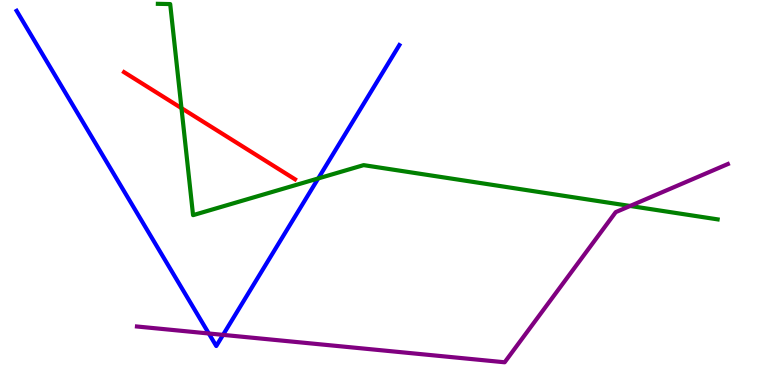[{'lines': ['blue', 'red'], 'intersections': []}, {'lines': ['green', 'red'], 'intersections': [{'x': 2.34, 'y': 7.19}]}, {'lines': ['purple', 'red'], 'intersections': []}, {'lines': ['blue', 'green'], 'intersections': [{'x': 4.11, 'y': 5.36}]}, {'lines': ['blue', 'purple'], 'intersections': [{'x': 2.69, 'y': 1.34}, {'x': 2.88, 'y': 1.3}]}, {'lines': ['green', 'purple'], 'intersections': [{'x': 8.13, 'y': 4.65}]}]